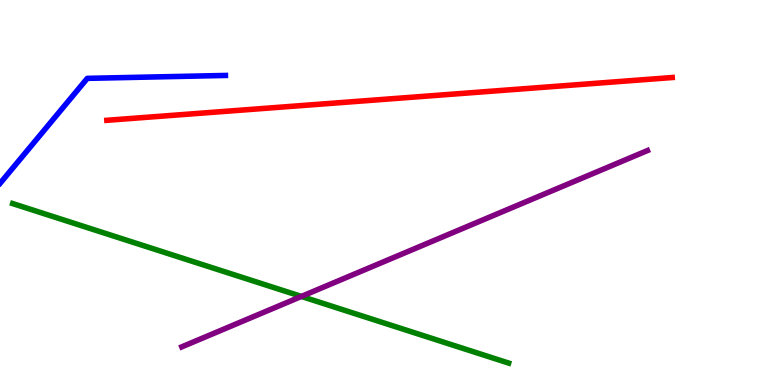[{'lines': ['blue', 'red'], 'intersections': []}, {'lines': ['green', 'red'], 'intersections': []}, {'lines': ['purple', 'red'], 'intersections': []}, {'lines': ['blue', 'green'], 'intersections': []}, {'lines': ['blue', 'purple'], 'intersections': []}, {'lines': ['green', 'purple'], 'intersections': [{'x': 3.89, 'y': 2.3}]}]